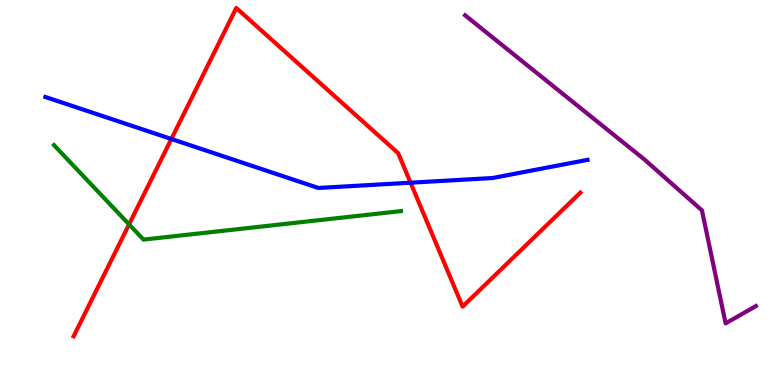[{'lines': ['blue', 'red'], 'intersections': [{'x': 2.21, 'y': 6.39}, {'x': 5.3, 'y': 5.25}]}, {'lines': ['green', 'red'], 'intersections': [{'x': 1.67, 'y': 4.17}]}, {'lines': ['purple', 'red'], 'intersections': []}, {'lines': ['blue', 'green'], 'intersections': []}, {'lines': ['blue', 'purple'], 'intersections': []}, {'lines': ['green', 'purple'], 'intersections': []}]